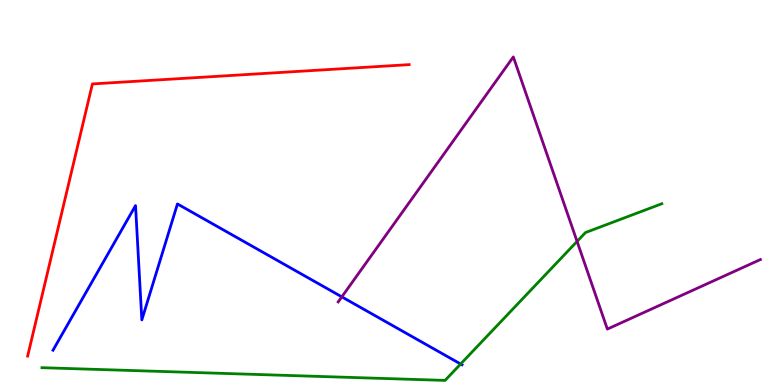[{'lines': ['blue', 'red'], 'intersections': []}, {'lines': ['green', 'red'], 'intersections': []}, {'lines': ['purple', 'red'], 'intersections': []}, {'lines': ['blue', 'green'], 'intersections': [{'x': 5.94, 'y': 0.545}]}, {'lines': ['blue', 'purple'], 'intersections': [{'x': 4.41, 'y': 2.29}]}, {'lines': ['green', 'purple'], 'intersections': [{'x': 7.45, 'y': 3.73}]}]